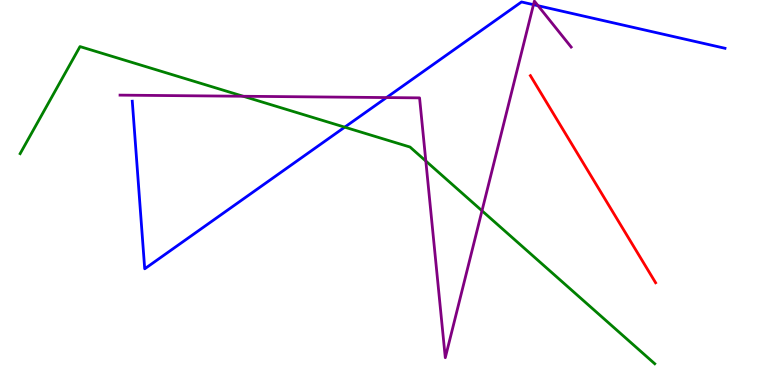[{'lines': ['blue', 'red'], 'intersections': []}, {'lines': ['green', 'red'], 'intersections': []}, {'lines': ['purple', 'red'], 'intersections': []}, {'lines': ['blue', 'green'], 'intersections': [{'x': 4.45, 'y': 6.7}]}, {'lines': ['blue', 'purple'], 'intersections': [{'x': 4.99, 'y': 7.47}, {'x': 6.88, 'y': 9.88}, {'x': 6.94, 'y': 9.85}]}, {'lines': ['green', 'purple'], 'intersections': [{'x': 3.14, 'y': 7.5}, {'x': 5.49, 'y': 5.82}, {'x': 6.22, 'y': 4.53}]}]